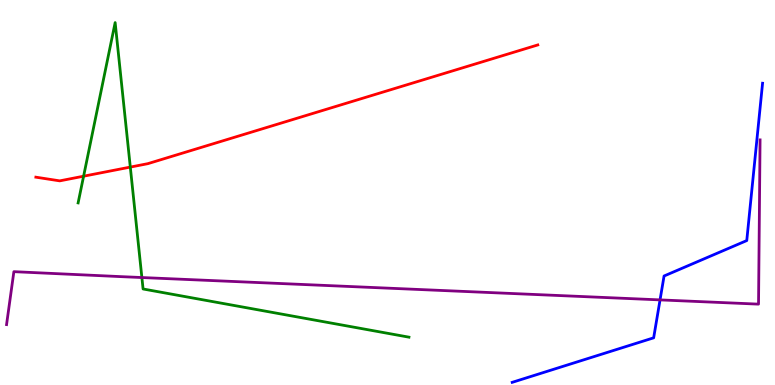[{'lines': ['blue', 'red'], 'intersections': []}, {'lines': ['green', 'red'], 'intersections': [{'x': 1.08, 'y': 5.42}, {'x': 1.68, 'y': 5.66}]}, {'lines': ['purple', 'red'], 'intersections': []}, {'lines': ['blue', 'green'], 'intersections': []}, {'lines': ['blue', 'purple'], 'intersections': [{'x': 8.52, 'y': 2.21}]}, {'lines': ['green', 'purple'], 'intersections': [{'x': 1.83, 'y': 2.79}]}]